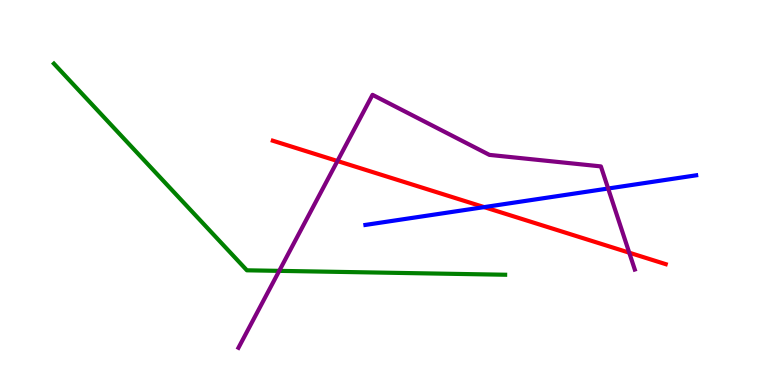[{'lines': ['blue', 'red'], 'intersections': [{'x': 6.25, 'y': 4.62}]}, {'lines': ['green', 'red'], 'intersections': []}, {'lines': ['purple', 'red'], 'intersections': [{'x': 4.35, 'y': 5.82}, {'x': 8.12, 'y': 3.44}]}, {'lines': ['blue', 'green'], 'intersections': []}, {'lines': ['blue', 'purple'], 'intersections': [{'x': 7.85, 'y': 5.1}]}, {'lines': ['green', 'purple'], 'intersections': [{'x': 3.6, 'y': 2.96}]}]